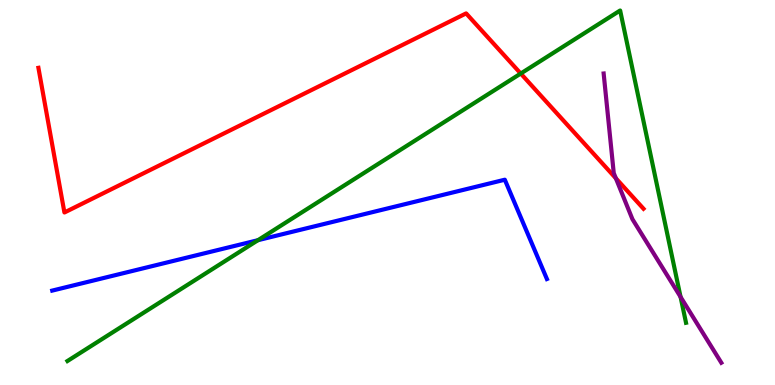[{'lines': ['blue', 'red'], 'intersections': []}, {'lines': ['green', 'red'], 'intersections': [{'x': 6.72, 'y': 8.09}]}, {'lines': ['purple', 'red'], 'intersections': [{'x': 7.95, 'y': 5.37}]}, {'lines': ['blue', 'green'], 'intersections': [{'x': 3.33, 'y': 3.76}]}, {'lines': ['blue', 'purple'], 'intersections': []}, {'lines': ['green', 'purple'], 'intersections': [{'x': 8.78, 'y': 2.29}]}]